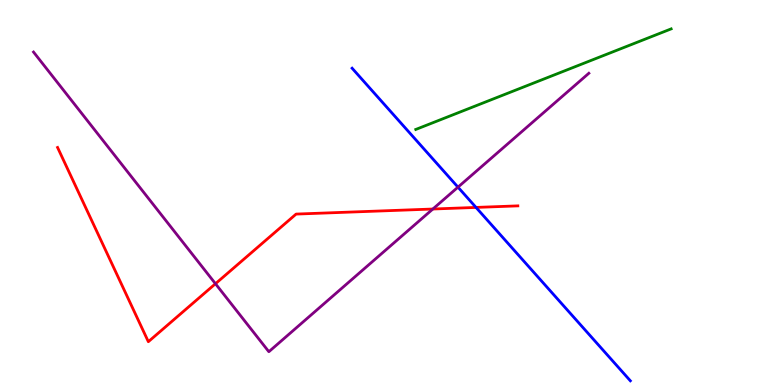[{'lines': ['blue', 'red'], 'intersections': [{'x': 6.14, 'y': 4.61}]}, {'lines': ['green', 'red'], 'intersections': []}, {'lines': ['purple', 'red'], 'intersections': [{'x': 2.78, 'y': 2.63}, {'x': 5.59, 'y': 4.57}]}, {'lines': ['blue', 'green'], 'intersections': []}, {'lines': ['blue', 'purple'], 'intersections': [{'x': 5.91, 'y': 5.14}]}, {'lines': ['green', 'purple'], 'intersections': []}]